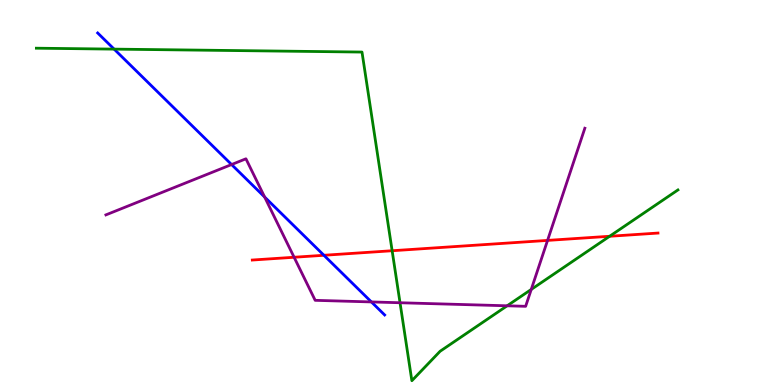[{'lines': ['blue', 'red'], 'intersections': [{'x': 4.18, 'y': 3.37}]}, {'lines': ['green', 'red'], 'intersections': [{'x': 5.06, 'y': 3.49}, {'x': 7.87, 'y': 3.86}]}, {'lines': ['purple', 'red'], 'intersections': [{'x': 3.79, 'y': 3.32}, {'x': 7.07, 'y': 3.76}]}, {'lines': ['blue', 'green'], 'intersections': [{'x': 1.47, 'y': 8.72}]}, {'lines': ['blue', 'purple'], 'intersections': [{'x': 2.99, 'y': 5.73}, {'x': 3.41, 'y': 4.88}, {'x': 4.79, 'y': 2.16}]}, {'lines': ['green', 'purple'], 'intersections': [{'x': 5.16, 'y': 2.14}, {'x': 6.54, 'y': 2.06}, {'x': 6.85, 'y': 2.48}]}]